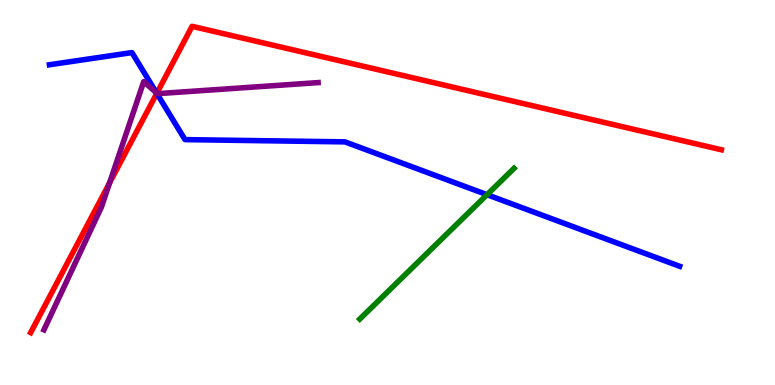[{'lines': ['blue', 'red'], 'intersections': [{'x': 2.02, 'y': 7.58}]}, {'lines': ['green', 'red'], 'intersections': []}, {'lines': ['purple', 'red'], 'intersections': [{'x': 1.41, 'y': 5.25}, {'x': 2.02, 'y': 7.58}]}, {'lines': ['blue', 'green'], 'intersections': [{'x': 6.28, 'y': 4.94}]}, {'lines': ['blue', 'purple'], 'intersections': [{'x': 2.02, 'y': 7.58}]}, {'lines': ['green', 'purple'], 'intersections': []}]